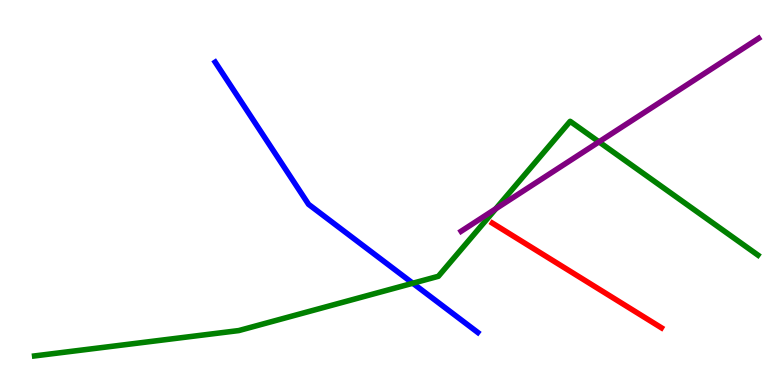[{'lines': ['blue', 'red'], 'intersections': []}, {'lines': ['green', 'red'], 'intersections': []}, {'lines': ['purple', 'red'], 'intersections': []}, {'lines': ['blue', 'green'], 'intersections': [{'x': 5.33, 'y': 2.64}]}, {'lines': ['blue', 'purple'], 'intersections': []}, {'lines': ['green', 'purple'], 'intersections': [{'x': 6.4, 'y': 4.58}, {'x': 7.73, 'y': 6.32}]}]